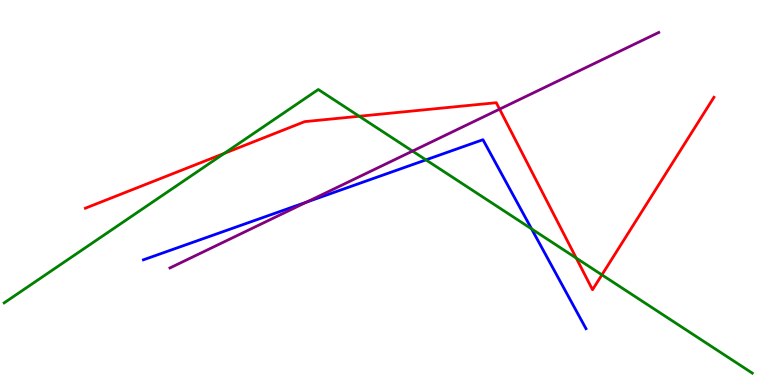[{'lines': ['blue', 'red'], 'intersections': []}, {'lines': ['green', 'red'], 'intersections': [{'x': 2.89, 'y': 6.02}, {'x': 4.63, 'y': 6.98}, {'x': 7.44, 'y': 3.3}, {'x': 7.77, 'y': 2.86}]}, {'lines': ['purple', 'red'], 'intersections': [{'x': 6.45, 'y': 7.17}]}, {'lines': ['blue', 'green'], 'intersections': [{'x': 5.5, 'y': 5.85}, {'x': 6.86, 'y': 4.05}]}, {'lines': ['blue', 'purple'], 'intersections': [{'x': 3.96, 'y': 4.75}]}, {'lines': ['green', 'purple'], 'intersections': [{'x': 5.32, 'y': 6.08}]}]